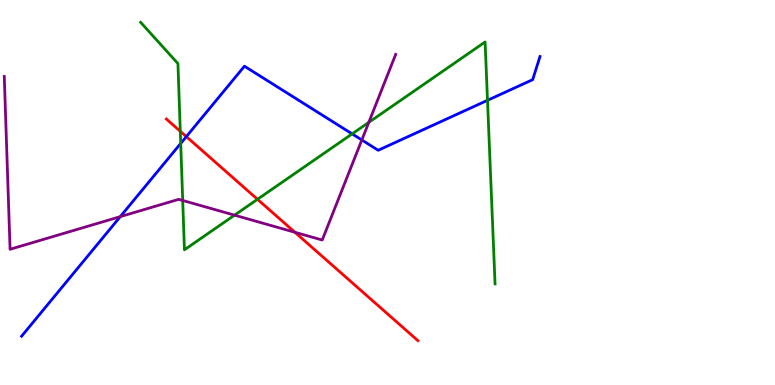[{'lines': ['blue', 'red'], 'intersections': [{'x': 2.4, 'y': 6.45}]}, {'lines': ['green', 'red'], 'intersections': [{'x': 2.33, 'y': 6.59}, {'x': 3.32, 'y': 4.82}]}, {'lines': ['purple', 'red'], 'intersections': [{'x': 3.81, 'y': 3.97}]}, {'lines': ['blue', 'green'], 'intersections': [{'x': 2.33, 'y': 6.28}, {'x': 4.54, 'y': 6.52}, {'x': 6.29, 'y': 7.39}]}, {'lines': ['blue', 'purple'], 'intersections': [{'x': 1.55, 'y': 4.37}, {'x': 4.67, 'y': 6.36}]}, {'lines': ['green', 'purple'], 'intersections': [{'x': 2.36, 'y': 4.79}, {'x': 3.03, 'y': 4.41}, {'x': 4.76, 'y': 6.82}]}]